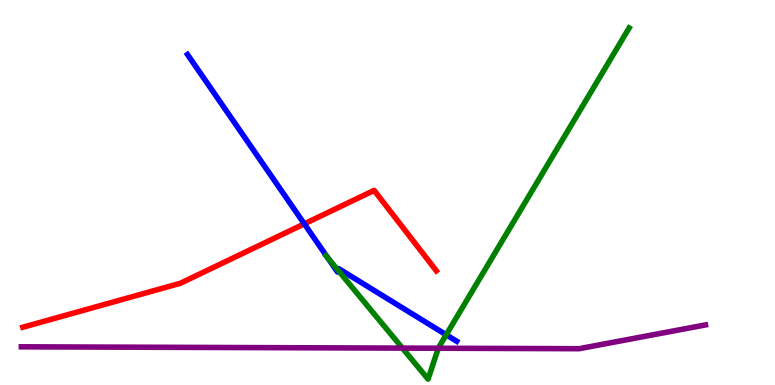[{'lines': ['blue', 'red'], 'intersections': [{'x': 3.93, 'y': 4.19}]}, {'lines': ['green', 'red'], 'intersections': []}, {'lines': ['purple', 'red'], 'intersections': []}, {'lines': ['blue', 'green'], 'intersections': [{'x': 4.23, 'y': 3.31}, {'x': 4.36, 'y': 2.98}, {'x': 5.76, 'y': 1.3}]}, {'lines': ['blue', 'purple'], 'intersections': []}, {'lines': ['green', 'purple'], 'intersections': [{'x': 5.19, 'y': 0.958}, {'x': 5.66, 'y': 0.955}]}]